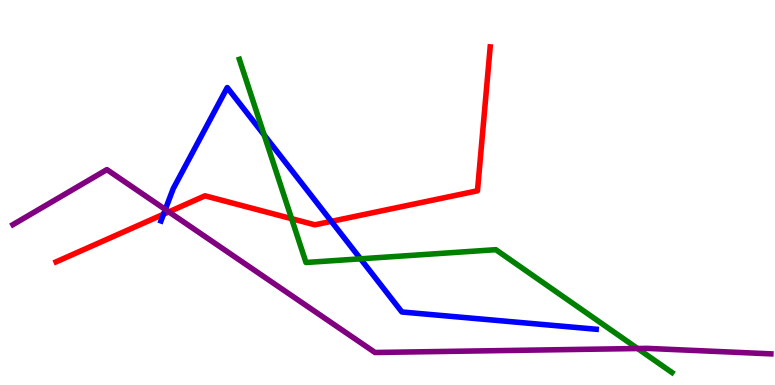[{'lines': ['blue', 'red'], 'intersections': [{'x': 2.11, 'y': 4.44}, {'x': 4.28, 'y': 4.25}]}, {'lines': ['green', 'red'], 'intersections': [{'x': 3.76, 'y': 4.32}]}, {'lines': ['purple', 'red'], 'intersections': [{'x': 2.18, 'y': 4.5}]}, {'lines': ['blue', 'green'], 'intersections': [{'x': 3.41, 'y': 6.49}, {'x': 4.65, 'y': 3.28}]}, {'lines': ['blue', 'purple'], 'intersections': [{'x': 2.13, 'y': 4.56}]}, {'lines': ['green', 'purple'], 'intersections': [{'x': 8.23, 'y': 0.948}]}]